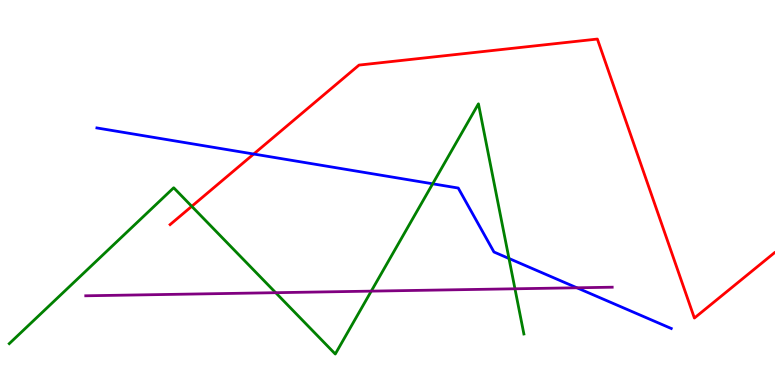[{'lines': ['blue', 'red'], 'intersections': [{'x': 3.27, 'y': 6.0}]}, {'lines': ['green', 'red'], 'intersections': [{'x': 2.47, 'y': 4.64}]}, {'lines': ['purple', 'red'], 'intersections': []}, {'lines': ['blue', 'green'], 'intersections': [{'x': 5.58, 'y': 5.23}, {'x': 6.57, 'y': 3.29}]}, {'lines': ['blue', 'purple'], 'intersections': [{'x': 7.44, 'y': 2.53}]}, {'lines': ['green', 'purple'], 'intersections': [{'x': 3.56, 'y': 2.4}, {'x': 4.79, 'y': 2.44}, {'x': 6.64, 'y': 2.5}]}]